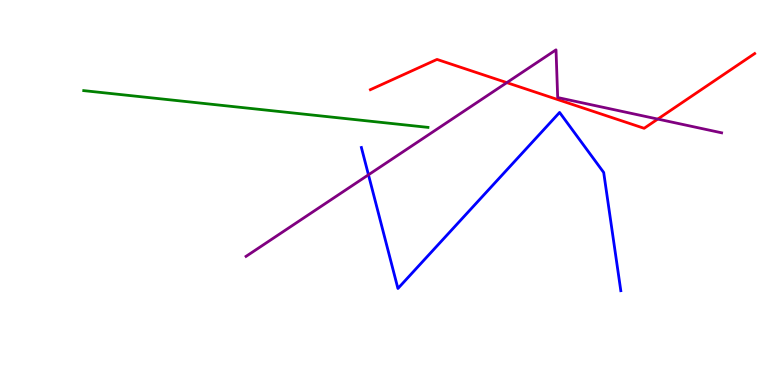[{'lines': ['blue', 'red'], 'intersections': []}, {'lines': ['green', 'red'], 'intersections': []}, {'lines': ['purple', 'red'], 'intersections': [{'x': 6.54, 'y': 7.85}, {'x': 8.49, 'y': 6.91}]}, {'lines': ['blue', 'green'], 'intersections': []}, {'lines': ['blue', 'purple'], 'intersections': [{'x': 4.75, 'y': 5.46}]}, {'lines': ['green', 'purple'], 'intersections': []}]